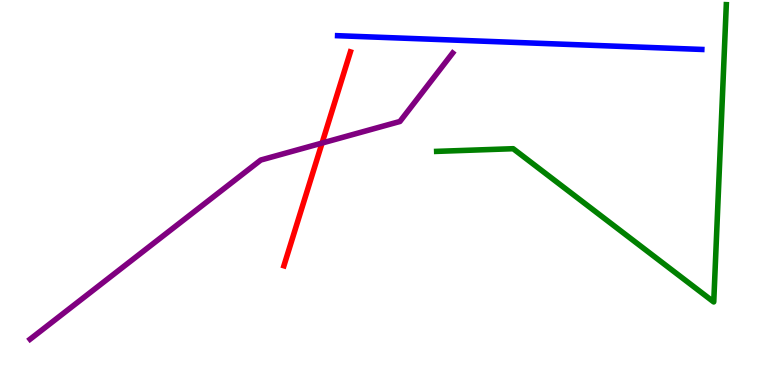[{'lines': ['blue', 'red'], 'intersections': []}, {'lines': ['green', 'red'], 'intersections': []}, {'lines': ['purple', 'red'], 'intersections': [{'x': 4.16, 'y': 6.28}]}, {'lines': ['blue', 'green'], 'intersections': []}, {'lines': ['blue', 'purple'], 'intersections': []}, {'lines': ['green', 'purple'], 'intersections': []}]